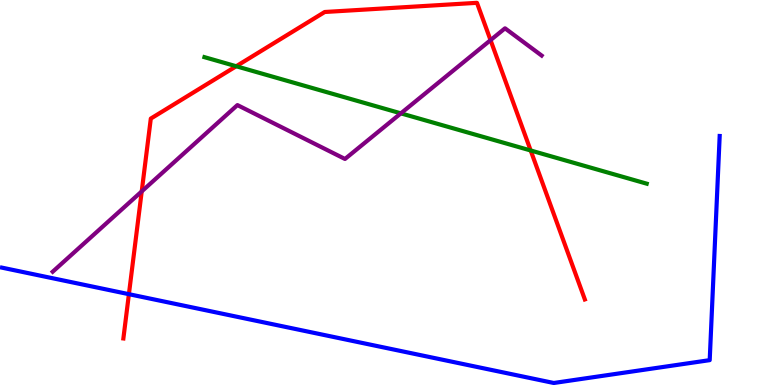[{'lines': ['blue', 'red'], 'intersections': [{'x': 1.66, 'y': 2.36}]}, {'lines': ['green', 'red'], 'intersections': [{'x': 3.05, 'y': 8.28}, {'x': 6.85, 'y': 6.09}]}, {'lines': ['purple', 'red'], 'intersections': [{'x': 1.83, 'y': 5.03}, {'x': 6.33, 'y': 8.96}]}, {'lines': ['blue', 'green'], 'intersections': []}, {'lines': ['blue', 'purple'], 'intersections': []}, {'lines': ['green', 'purple'], 'intersections': [{'x': 5.17, 'y': 7.06}]}]